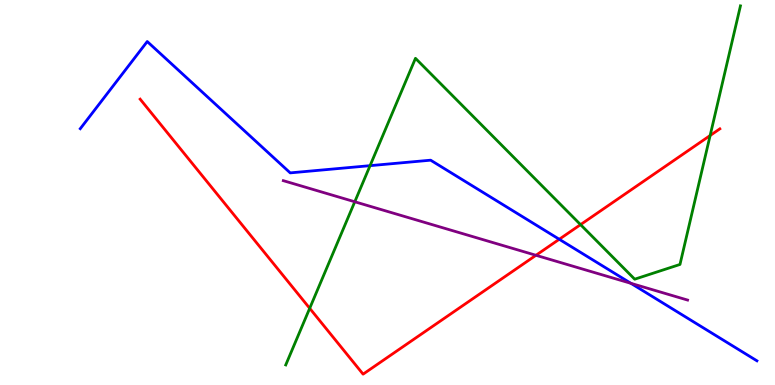[{'lines': ['blue', 'red'], 'intersections': [{'x': 7.22, 'y': 3.79}]}, {'lines': ['green', 'red'], 'intersections': [{'x': 4.0, 'y': 1.99}, {'x': 7.49, 'y': 4.17}, {'x': 9.16, 'y': 6.48}]}, {'lines': ['purple', 'red'], 'intersections': [{'x': 6.92, 'y': 3.37}]}, {'lines': ['blue', 'green'], 'intersections': [{'x': 4.77, 'y': 5.7}]}, {'lines': ['blue', 'purple'], 'intersections': [{'x': 8.14, 'y': 2.64}]}, {'lines': ['green', 'purple'], 'intersections': [{'x': 4.58, 'y': 4.76}]}]